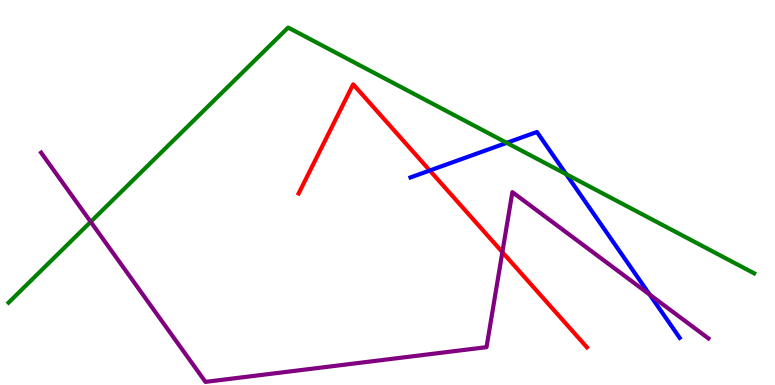[{'lines': ['blue', 'red'], 'intersections': [{'x': 5.55, 'y': 5.57}]}, {'lines': ['green', 'red'], 'intersections': []}, {'lines': ['purple', 'red'], 'intersections': [{'x': 6.48, 'y': 3.45}]}, {'lines': ['blue', 'green'], 'intersections': [{'x': 6.54, 'y': 6.29}, {'x': 7.31, 'y': 5.48}]}, {'lines': ['blue', 'purple'], 'intersections': [{'x': 8.38, 'y': 2.35}]}, {'lines': ['green', 'purple'], 'intersections': [{'x': 1.17, 'y': 4.24}]}]